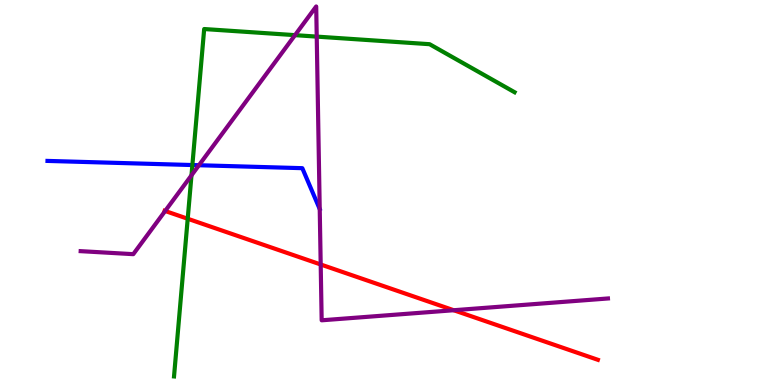[{'lines': ['blue', 'red'], 'intersections': []}, {'lines': ['green', 'red'], 'intersections': [{'x': 2.42, 'y': 4.32}]}, {'lines': ['purple', 'red'], 'intersections': [{'x': 2.13, 'y': 4.52}, {'x': 4.14, 'y': 3.13}, {'x': 5.85, 'y': 1.94}]}, {'lines': ['blue', 'green'], 'intersections': [{'x': 2.48, 'y': 5.71}]}, {'lines': ['blue', 'purple'], 'intersections': [{'x': 2.57, 'y': 5.71}]}, {'lines': ['green', 'purple'], 'intersections': [{'x': 2.47, 'y': 5.45}, {'x': 3.81, 'y': 9.09}, {'x': 4.09, 'y': 9.05}]}]